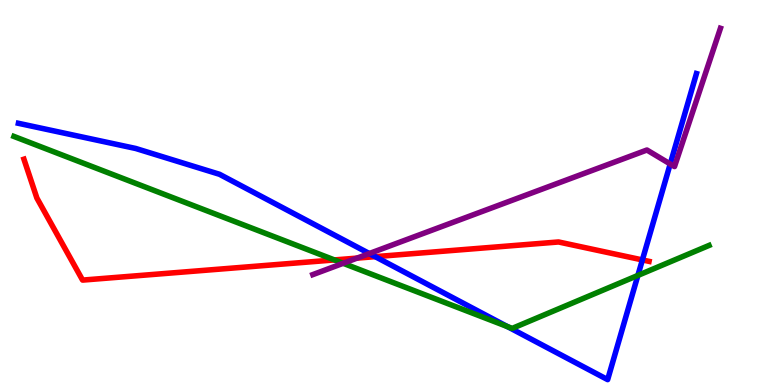[{'lines': ['blue', 'red'], 'intersections': [{'x': 4.84, 'y': 3.33}, {'x': 8.29, 'y': 3.25}]}, {'lines': ['green', 'red'], 'intersections': [{'x': 4.32, 'y': 3.25}]}, {'lines': ['purple', 'red'], 'intersections': [{'x': 4.61, 'y': 3.3}]}, {'lines': ['blue', 'green'], 'intersections': [{'x': 6.55, 'y': 1.52}, {'x': 8.23, 'y': 2.85}]}, {'lines': ['blue', 'purple'], 'intersections': [{'x': 4.77, 'y': 3.41}, {'x': 8.65, 'y': 5.74}]}, {'lines': ['green', 'purple'], 'intersections': [{'x': 4.43, 'y': 3.16}]}]